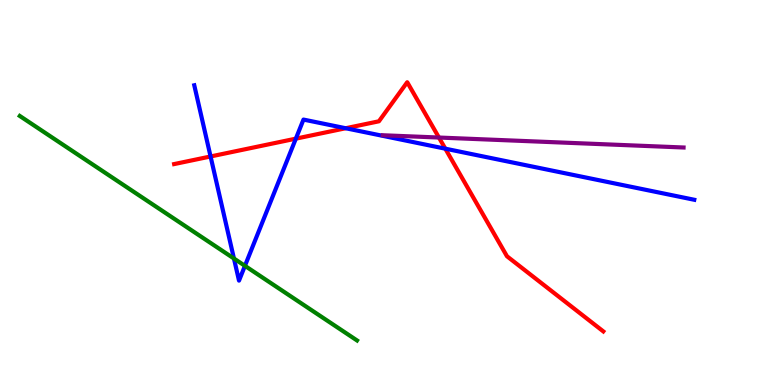[{'lines': ['blue', 'red'], 'intersections': [{'x': 2.72, 'y': 5.94}, {'x': 3.82, 'y': 6.4}, {'x': 4.46, 'y': 6.67}, {'x': 5.75, 'y': 6.14}]}, {'lines': ['green', 'red'], 'intersections': []}, {'lines': ['purple', 'red'], 'intersections': [{'x': 5.66, 'y': 6.43}]}, {'lines': ['blue', 'green'], 'intersections': [{'x': 3.02, 'y': 3.29}, {'x': 3.16, 'y': 3.1}]}, {'lines': ['blue', 'purple'], 'intersections': []}, {'lines': ['green', 'purple'], 'intersections': []}]